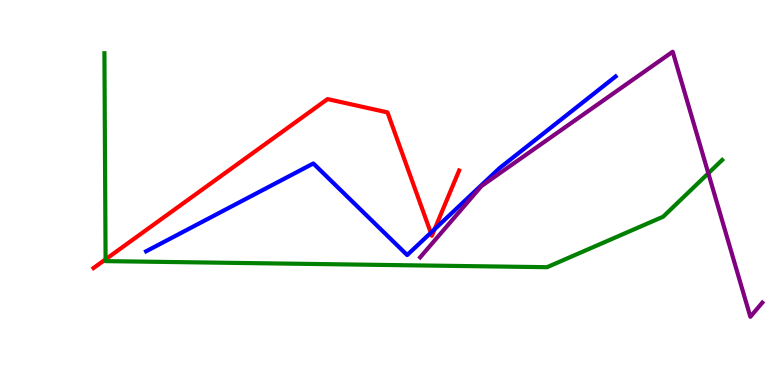[{'lines': ['blue', 'red'], 'intersections': [{'x': 5.56, 'y': 3.95}, {'x': 5.61, 'y': 4.05}]}, {'lines': ['green', 'red'], 'intersections': [{'x': 1.36, 'y': 3.26}]}, {'lines': ['purple', 'red'], 'intersections': []}, {'lines': ['blue', 'green'], 'intersections': []}, {'lines': ['blue', 'purple'], 'intersections': []}, {'lines': ['green', 'purple'], 'intersections': [{'x': 9.14, 'y': 5.5}]}]